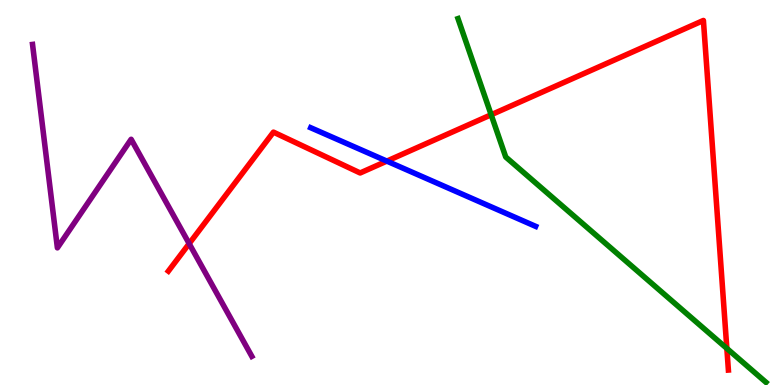[{'lines': ['blue', 'red'], 'intersections': [{'x': 4.99, 'y': 5.82}]}, {'lines': ['green', 'red'], 'intersections': [{'x': 6.34, 'y': 7.02}, {'x': 9.38, 'y': 0.95}]}, {'lines': ['purple', 'red'], 'intersections': [{'x': 2.44, 'y': 3.67}]}, {'lines': ['blue', 'green'], 'intersections': []}, {'lines': ['blue', 'purple'], 'intersections': []}, {'lines': ['green', 'purple'], 'intersections': []}]